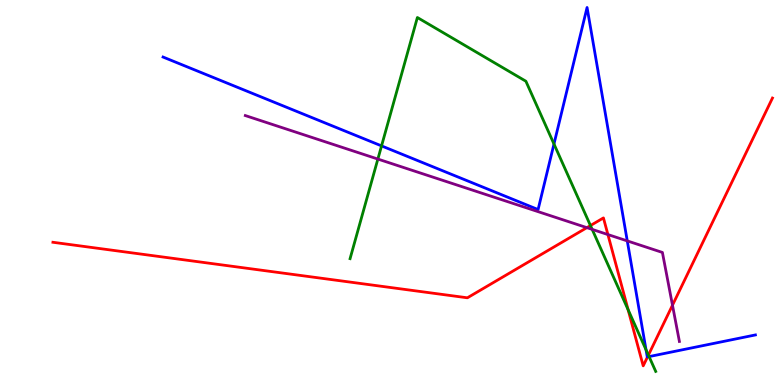[{'lines': ['blue', 'red'], 'intersections': [{'x': 8.36, 'y': 0.73}]}, {'lines': ['green', 'red'], 'intersections': [{'x': 7.62, 'y': 4.14}, {'x': 8.1, 'y': 1.96}, {'x': 8.37, 'y': 0.777}]}, {'lines': ['purple', 'red'], 'intersections': [{'x': 7.57, 'y': 4.09}, {'x': 7.84, 'y': 3.91}, {'x': 8.68, 'y': 2.07}]}, {'lines': ['blue', 'green'], 'intersections': [{'x': 4.92, 'y': 6.21}, {'x': 7.15, 'y': 6.26}, {'x': 8.34, 'y': 0.915}, {'x': 8.38, 'y': 0.738}]}, {'lines': ['blue', 'purple'], 'intersections': [{'x': 8.09, 'y': 3.74}]}, {'lines': ['green', 'purple'], 'intersections': [{'x': 4.88, 'y': 5.87}, {'x': 7.64, 'y': 4.04}]}]